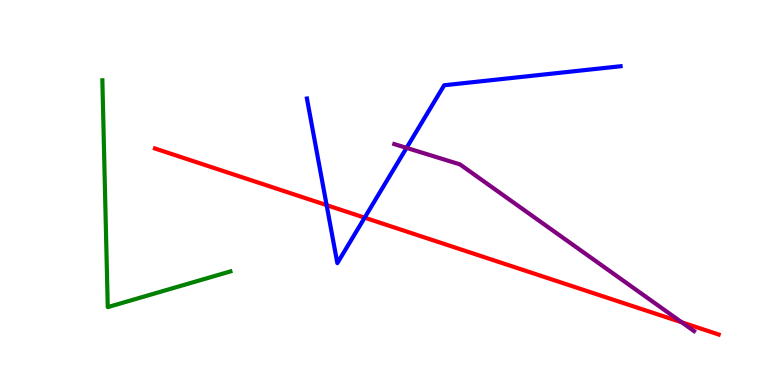[{'lines': ['blue', 'red'], 'intersections': [{'x': 4.21, 'y': 4.67}, {'x': 4.71, 'y': 4.35}]}, {'lines': ['green', 'red'], 'intersections': []}, {'lines': ['purple', 'red'], 'intersections': [{'x': 8.8, 'y': 1.63}]}, {'lines': ['blue', 'green'], 'intersections': []}, {'lines': ['blue', 'purple'], 'intersections': [{'x': 5.25, 'y': 6.16}]}, {'lines': ['green', 'purple'], 'intersections': []}]